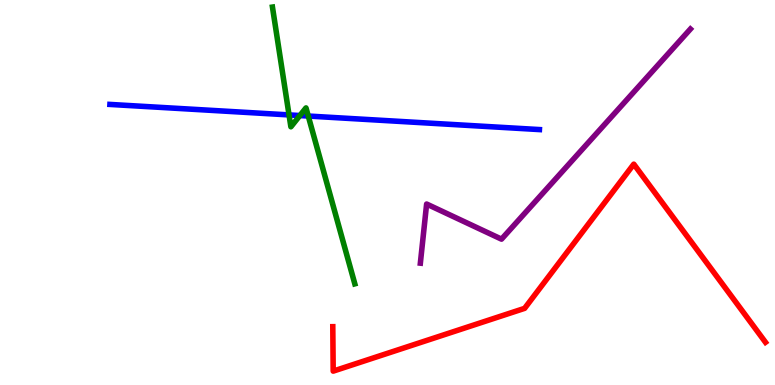[{'lines': ['blue', 'red'], 'intersections': []}, {'lines': ['green', 'red'], 'intersections': []}, {'lines': ['purple', 'red'], 'intersections': []}, {'lines': ['blue', 'green'], 'intersections': [{'x': 3.73, 'y': 7.02}, {'x': 3.87, 'y': 7.0}, {'x': 3.98, 'y': 6.99}]}, {'lines': ['blue', 'purple'], 'intersections': []}, {'lines': ['green', 'purple'], 'intersections': []}]